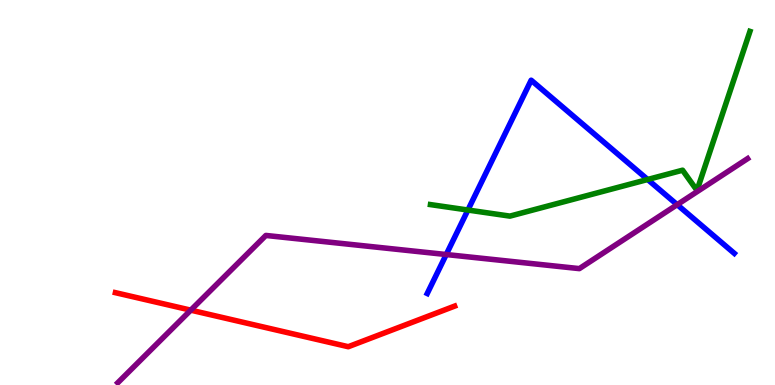[{'lines': ['blue', 'red'], 'intersections': []}, {'lines': ['green', 'red'], 'intersections': []}, {'lines': ['purple', 'red'], 'intersections': [{'x': 2.46, 'y': 1.94}]}, {'lines': ['blue', 'green'], 'intersections': [{'x': 6.04, 'y': 4.54}, {'x': 8.36, 'y': 5.34}]}, {'lines': ['blue', 'purple'], 'intersections': [{'x': 5.76, 'y': 3.39}, {'x': 8.74, 'y': 4.68}]}, {'lines': ['green', 'purple'], 'intersections': []}]